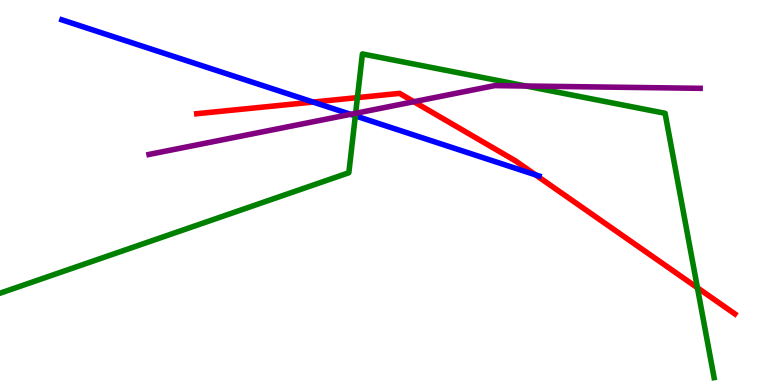[{'lines': ['blue', 'red'], 'intersections': [{'x': 4.04, 'y': 7.35}, {'x': 6.91, 'y': 5.46}]}, {'lines': ['green', 'red'], 'intersections': [{'x': 4.61, 'y': 7.46}, {'x': 9.0, 'y': 2.53}]}, {'lines': ['purple', 'red'], 'intersections': [{'x': 5.34, 'y': 7.36}]}, {'lines': ['blue', 'green'], 'intersections': [{'x': 4.58, 'y': 6.99}]}, {'lines': ['blue', 'purple'], 'intersections': [{'x': 4.52, 'y': 7.03}]}, {'lines': ['green', 'purple'], 'intersections': [{'x': 4.59, 'y': 7.06}, {'x': 6.79, 'y': 7.77}]}]